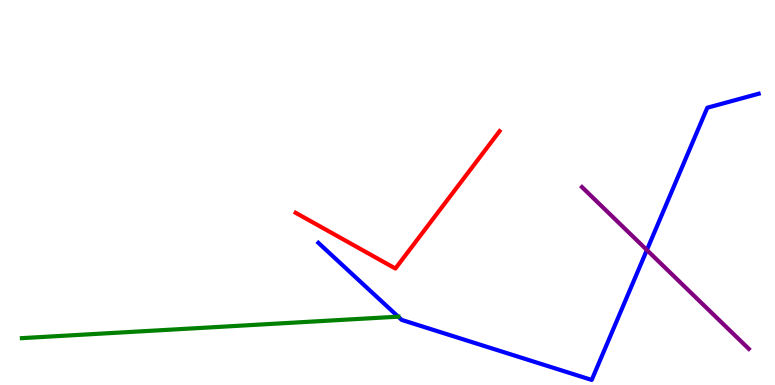[{'lines': ['blue', 'red'], 'intersections': []}, {'lines': ['green', 'red'], 'intersections': []}, {'lines': ['purple', 'red'], 'intersections': []}, {'lines': ['blue', 'green'], 'intersections': [{'x': 5.14, 'y': 1.77}]}, {'lines': ['blue', 'purple'], 'intersections': [{'x': 8.35, 'y': 3.51}]}, {'lines': ['green', 'purple'], 'intersections': []}]